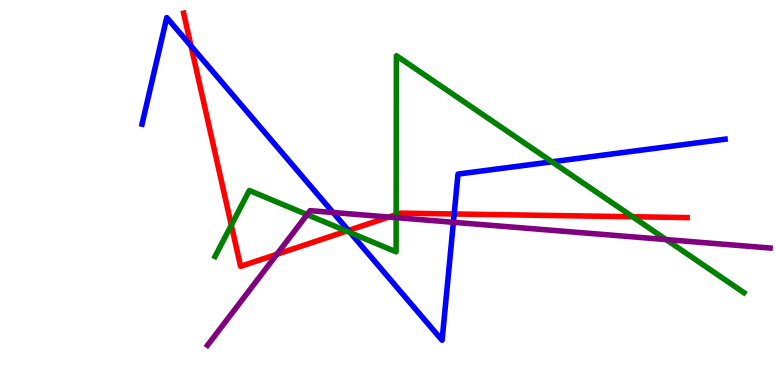[{'lines': ['blue', 'red'], 'intersections': [{'x': 2.47, 'y': 8.8}, {'x': 4.5, 'y': 4.01}, {'x': 5.86, 'y': 4.44}]}, {'lines': ['green', 'red'], 'intersections': [{'x': 2.99, 'y': 4.15}, {'x': 4.47, 'y': 4.0}, {'x': 5.11, 'y': 4.43}, {'x': 8.16, 'y': 4.37}]}, {'lines': ['purple', 'red'], 'intersections': [{'x': 3.57, 'y': 3.4}, {'x': 5.02, 'y': 4.36}]}, {'lines': ['blue', 'green'], 'intersections': [{'x': 4.52, 'y': 3.96}, {'x': 7.12, 'y': 5.8}]}, {'lines': ['blue', 'purple'], 'intersections': [{'x': 4.3, 'y': 4.48}, {'x': 5.85, 'y': 4.23}]}, {'lines': ['green', 'purple'], 'intersections': [{'x': 3.96, 'y': 4.43}, {'x': 5.11, 'y': 4.35}, {'x': 8.59, 'y': 3.78}]}]